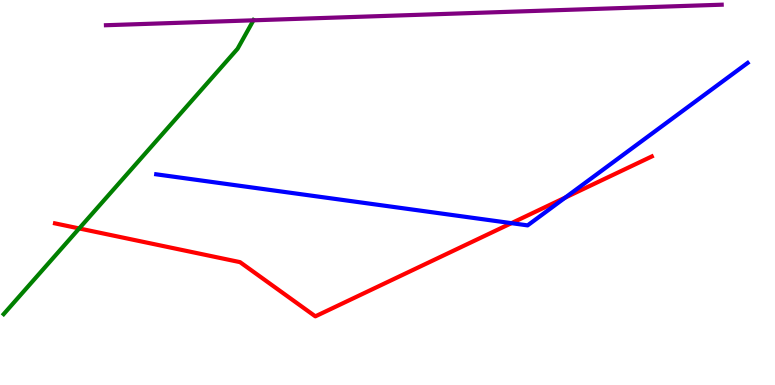[{'lines': ['blue', 'red'], 'intersections': [{'x': 6.6, 'y': 4.2}, {'x': 7.29, 'y': 4.87}]}, {'lines': ['green', 'red'], 'intersections': [{'x': 1.02, 'y': 4.07}]}, {'lines': ['purple', 'red'], 'intersections': []}, {'lines': ['blue', 'green'], 'intersections': []}, {'lines': ['blue', 'purple'], 'intersections': []}, {'lines': ['green', 'purple'], 'intersections': [{'x': 3.27, 'y': 9.47}]}]